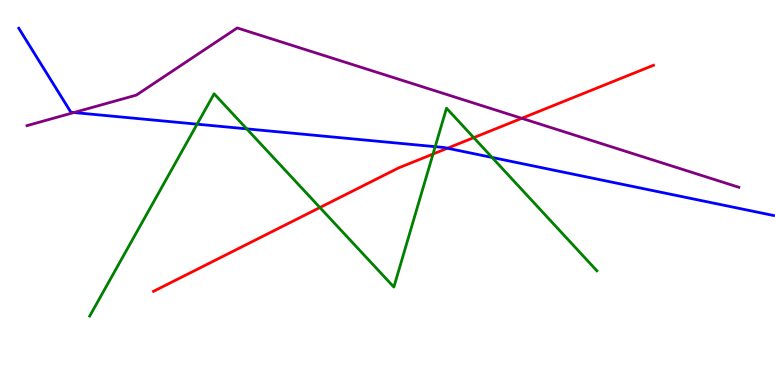[{'lines': ['blue', 'red'], 'intersections': [{'x': 5.77, 'y': 6.15}]}, {'lines': ['green', 'red'], 'intersections': [{'x': 4.13, 'y': 4.61}, {'x': 5.59, 'y': 6.0}, {'x': 6.11, 'y': 6.42}]}, {'lines': ['purple', 'red'], 'intersections': [{'x': 6.73, 'y': 6.93}]}, {'lines': ['blue', 'green'], 'intersections': [{'x': 2.54, 'y': 6.77}, {'x': 3.18, 'y': 6.65}, {'x': 5.62, 'y': 6.19}, {'x': 6.35, 'y': 5.91}]}, {'lines': ['blue', 'purple'], 'intersections': [{'x': 0.954, 'y': 7.08}]}, {'lines': ['green', 'purple'], 'intersections': []}]